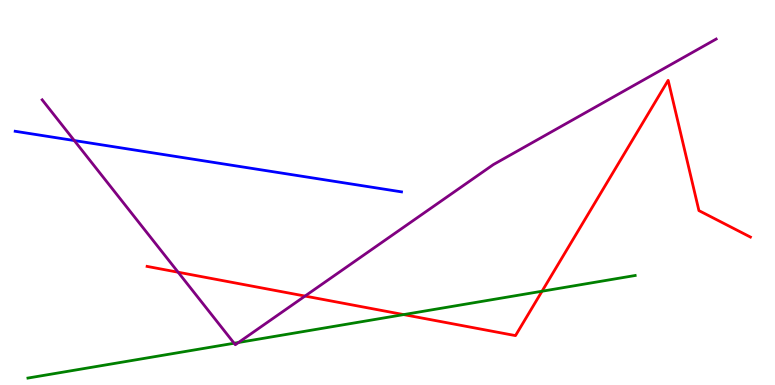[{'lines': ['blue', 'red'], 'intersections': []}, {'lines': ['green', 'red'], 'intersections': [{'x': 5.21, 'y': 1.83}, {'x': 6.99, 'y': 2.44}]}, {'lines': ['purple', 'red'], 'intersections': [{'x': 2.3, 'y': 2.93}, {'x': 3.94, 'y': 2.31}]}, {'lines': ['blue', 'green'], 'intersections': []}, {'lines': ['blue', 'purple'], 'intersections': [{'x': 0.959, 'y': 6.35}]}, {'lines': ['green', 'purple'], 'intersections': [{'x': 3.02, 'y': 1.08}, {'x': 3.08, 'y': 1.1}]}]